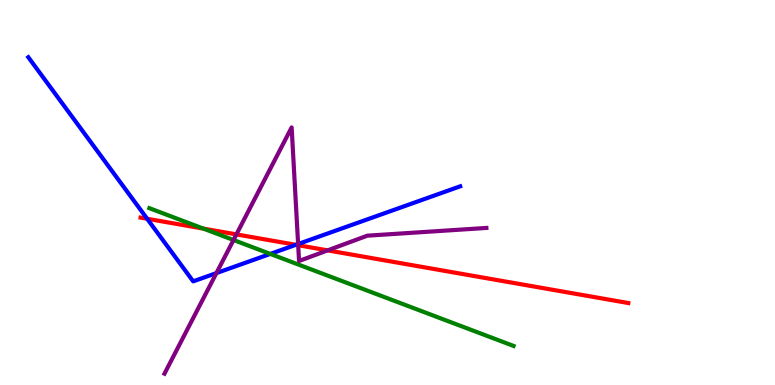[{'lines': ['blue', 'red'], 'intersections': [{'x': 1.9, 'y': 4.32}, {'x': 3.82, 'y': 3.64}]}, {'lines': ['green', 'red'], 'intersections': [{'x': 2.62, 'y': 4.06}]}, {'lines': ['purple', 'red'], 'intersections': [{'x': 3.05, 'y': 3.91}, {'x': 3.85, 'y': 3.63}, {'x': 4.23, 'y': 3.5}]}, {'lines': ['blue', 'green'], 'intersections': [{'x': 3.49, 'y': 3.4}]}, {'lines': ['blue', 'purple'], 'intersections': [{'x': 2.79, 'y': 2.91}, {'x': 3.85, 'y': 3.66}]}, {'lines': ['green', 'purple'], 'intersections': [{'x': 3.01, 'y': 3.77}]}]